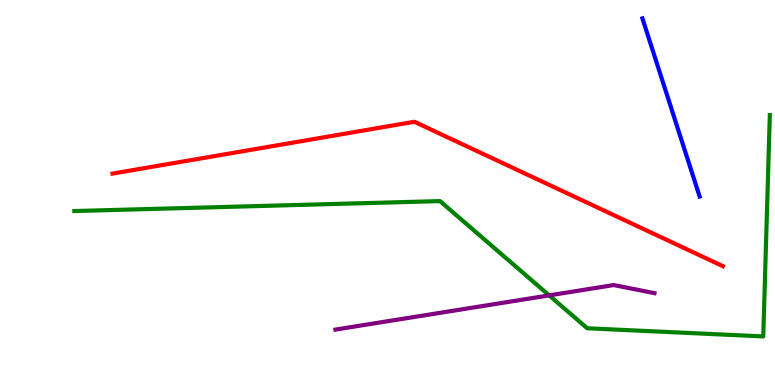[{'lines': ['blue', 'red'], 'intersections': []}, {'lines': ['green', 'red'], 'intersections': []}, {'lines': ['purple', 'red'], 'intersections': []}, {'lines': ['blue', 'green'], 'intersections': []}, {'lines': ['blue', 'purple'], 'intersections': []}, {'lines': ['green', 'purple'], 'intersections': [{'x': 7.09, 'y': 2.33}]}]